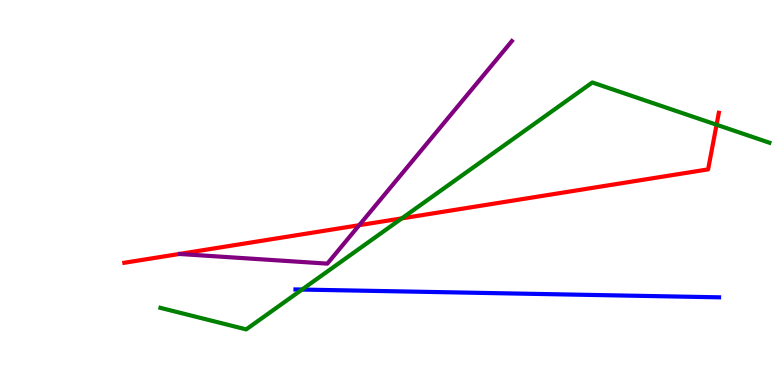[{'lines': ['blue', 'red'], 'intersections': []}, {'lines': ['green', 'red'], 'intersections': [{'x': 5.18, 'y': 4.33}, {'x': 9.25, 'y': 6.76}]}, {'lines': ['purple', 'red'], 'intersections': [{'x': 4.63, 'y': 4.15}]}, {'lines': ['blue', 'green'], 'intersections': [{'x': 3.9, 'y': 2.48}]}, {'lines': ['blue', 'purple'], 'intersections': []}, {'lines': ['green', 'purple'], 'intersections': []}]